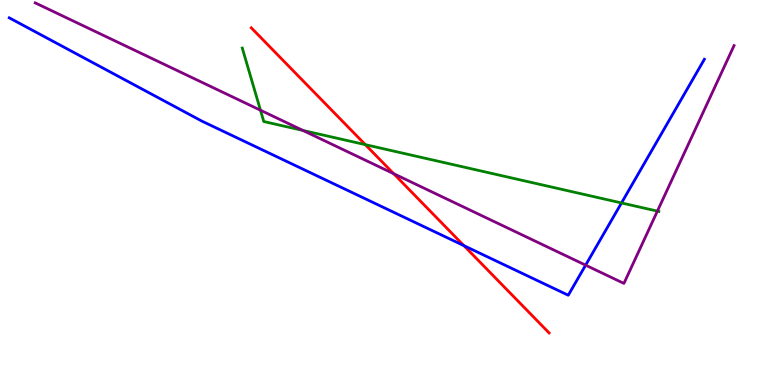[{'lines': ['blue', 'red'], 'intersections': [{'x': 5.99, 'y': 3.62}]}, {'lines': ['green', 'red'], 'intersections': [{'x': 4.71, 'y': 6.24}]}, {'lines': ['purple', 'red'], 'intersections': [{'x': 5.08, 'y': 5.49}]}, {'lines': ['blue', 'green'], 'intersections': [{'x': 8.02, 'y': 4.73}]}, {'lines': ['blue', 'purple'], 'intersections': [{'x': 7.56, 'y': 3.11}]}, {'lines': ['green', 'purple'], 'intersections': [{'x': 3.36, 'y': 7.14}, {'x': 3.91, 'y': 6.61}, {'x': 8.48, 'y': 4.52}]}]